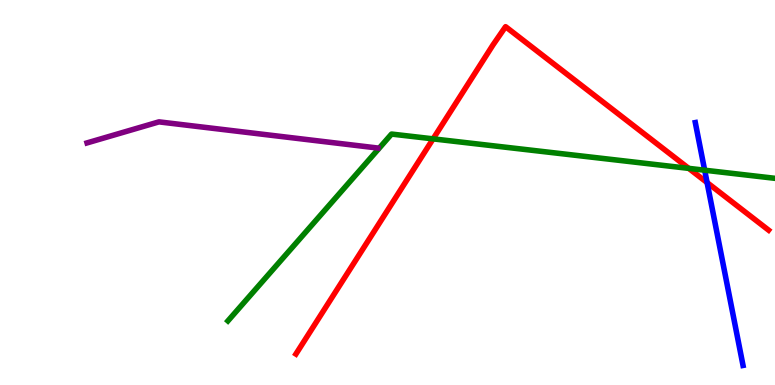[{'lines': ['blue', 'red'], 'intersections': [{'x': 9.12, 'y': 5.26}]}, {'lines': ['green', 'red'], 'intersections': [{'x': 5.59, 'y': 6.39}, {'x': 8.89, 'y': 5.63}]}, {'lines': ['purple', 'red'], 'intersections': []}, {'lines': ['blue', 'green'], 'intersections': [{'x': 9.09, 'y': 5.58}]}, {'lines': ['blue', 'purple'], 'intersections': []}, {'lines': ['green', 'purple'], 'intersections': []}]